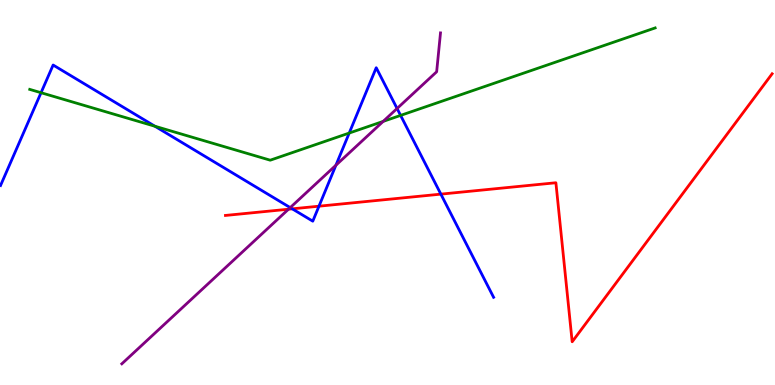[{'lines': ['blue', 'red'], 'intersections': [{'x': 3.77, 'y': 4.58}, {'x': 4.12, 'y': 4.64}, {'x': 5.69, 'y': 4.96}]}, {'lines': ['green', 'red'], 'intersections': []}, {'lines': ['purple', 'red'], 'intersections': [{'x': 3.72, 'y': 4.57}]}, {'lines': ['blue', 'green'], 'intersections': [{'x': 0.53, 'y': 7.59}, {'x': 2.0, 'y': 6.72}, {'x': 4.51, 'y': 6.54}, {'x': 5.17, 'y': 7.0}]}, {'lines': ['blue', 'purple'], 'intersections': [{'x': 3.74, 'y': 4.61}, {'x': 4.33, 'y': 5.71}, {'x': 5.12, 'y': 7.18}]}, {'lines': ['green', 'purple'], 'intersections': [{'x': 4.94, 'y': 6.85}]}]